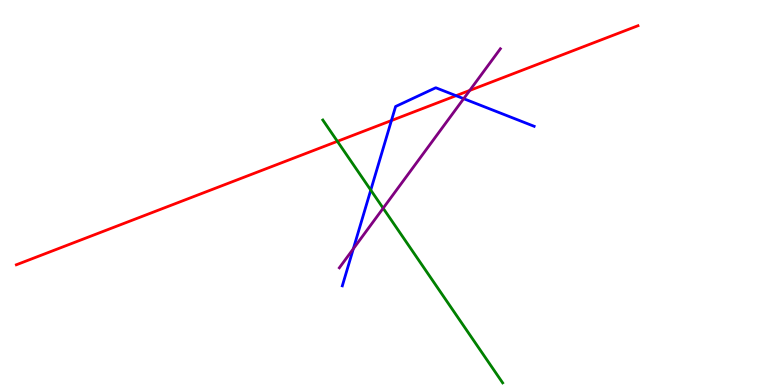[{'lines': ['blue', 'red'], 'intersections': [{'x': 5.05, 'y': 6.87}, {'x': 5.88, 'y': 7.51}]}, {'lines': ['green', 'red'], 'intersections': [{'x': 4.35, 'y': 6.33}]}, {'lines': ['purple', 'red'], 'intersections': [{'x': 6.06, 'y': 7.65}]}, {'lines': ['blue', 'green'], 'intersections': [{'x': 4.78, 'y': 5.06}]}, {'lines': ['blue', 'purple'], 'intersections': [{'x': 4.56, 'y': 3.54}, {'x': 5.98, 'y': 7.44}]}, {'lines': ['green', 'purple'], 'intersections': [{'x': 4.94, 'y': 4.59}]}]